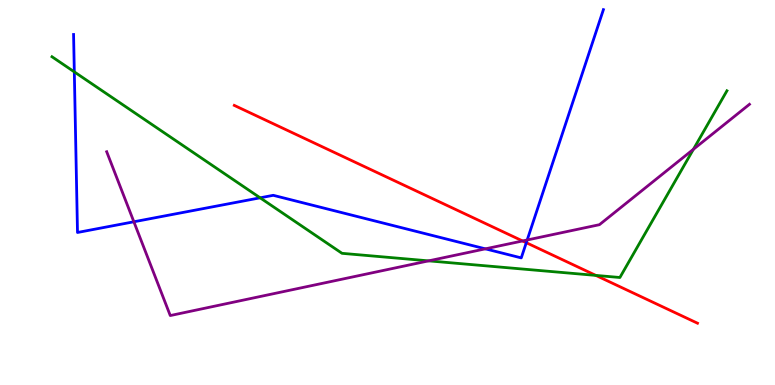[{'lines': ['blue', 'red'], 'intersections': [{'x': 6.79, 'y': 3.7}]}, {'lines': ['green', 'red'], 'intersections': [{'x': 7.69, 'y': 2.85}]}, {'lines': ['purple', 'red'], 'intersections': [{'x': 6.74, 'y': 3.74}]}, {'lines': ['blue', 'green'], 'intersections': [{'x': 0.959, 'y': 8.13}, {'x': 3.36, 'y': 4.86}]}, {'lines': ['blue', 'purple'], 'intersections': [{'x': 1.73, 'y': 4.24}, {'x': 6.26, 'y': 3.54}, {'x': 6.8, 'y': 3.77}]}, {'lines': ['green', 'purple'], 'intersections': [{'x': 5.53, 'y': 3.22}, {'x': 8.95, 'y': 6.12}]}]